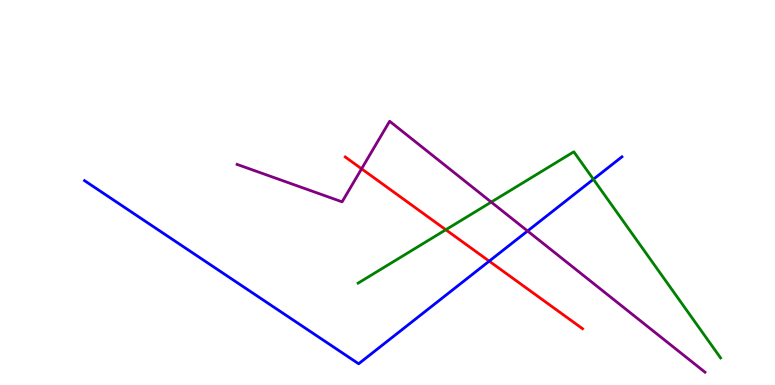[{'lines': ['blue', 'red'], 'intersections': [{'x': 6.31, 'y': 3.22}]}, {'lines': ['green', 'red'], 'intersections': [{'x': 5.75, 'y': 4.03}]}, {'lines': ['purple', 'red'], 'intersections': [{'x': 4.67, 'y': 5.62}]}, {'lines': ['blue', 'green'], 'intersections': [{'x': 7.66, 'y': 5.34}]}, {'lines': ['blue', 'purple'], 'intersections': [{'x': 6.81, 'y': 4.0}]}, {'lines': ['green', 'purple'], 'intersections': [{'x': 6.34, 'y': 4.75}]}]